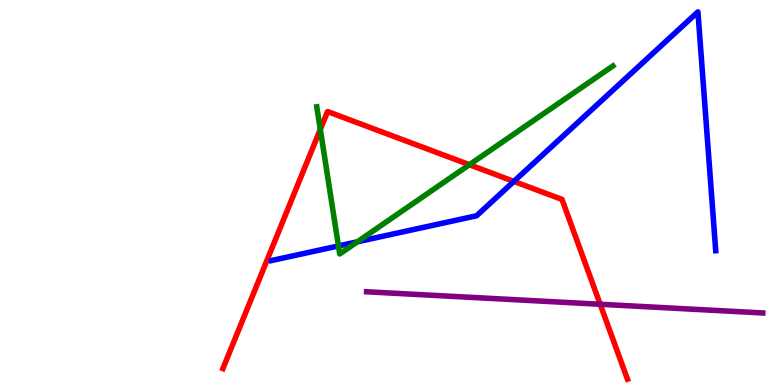[{'lines': ['blue', 'red'], 'intersections': [{'x': 6.63, 'y': 5.29}]}, {'lines': ['green', 'red'], 'intersections': [{'x': 4.13, 'y': 6.64}, {'x': 6.06, 'y': 5.72}]}, {'lines': ['purple', 'red'], 'intersections': [{'x': 7.74, 'y': 2.1}]}, {'lines': ['blue', 'green'], 'intersections': [{'x': 4.37, 'y': 3.61}, {'x': 4.61, 'y': 3.72}]}, {'lines': ['blue', 'purple'], 'intersections': []}, {'lines': ['green', 'purple'], 'intersections': []}]